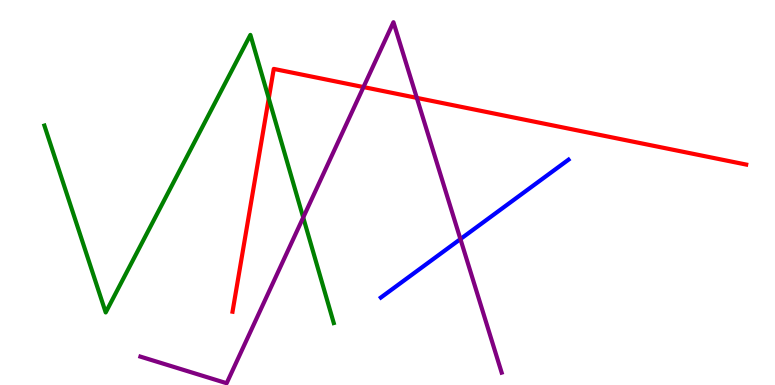[{'lines': ['blue', 'red'], 'intersections': []}, {'lines': ['green', 'red'], 'intersections': [{'x': 3.47, 'y': 7.44}]}, {'lines': ['purple', 'red'], 'intersections': [{'x': 4.69, 'y': 7.74}, {'x': 5.38, 'y': 7.46}]}, {'lines': ['blue', 'green'], 'intersections': []}, {'lines': ['blue', 'purple'], 'intersections': [{'x': 5.94, 'y': 3.79}]}, {'lines': ['green', 'purple'], 'intersections': [{'x': 3.91, 'y': 4.35}]}]